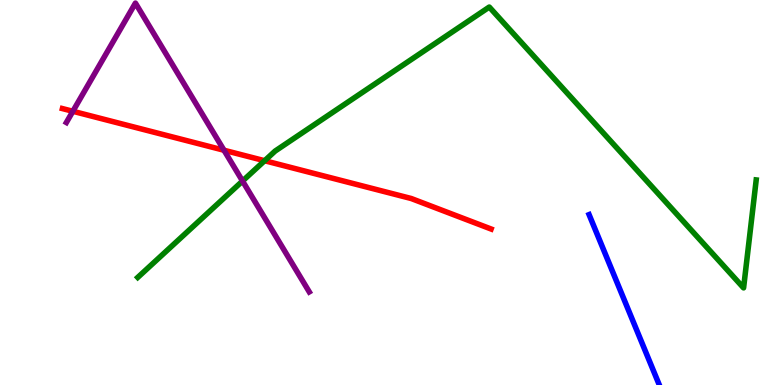[{'lines': ['blue', 'red'], 'intersections': []}, {'lines': ['green', 'red'], 'intersections': [{'x': 3.41, 'y': 5.83}]}, {'lines': ['purple', 'red'], 'intersections': [{'x': 0.94, 'y': 7.11}, {'x': 2.89, 'y': 6.1}]}, {'lines': ['blue', 'green'], 'intersections': []}, {'lines': ['blue', 'purple'], 'intersections': []}, {'lines': ['green', 'purple'], 'intersections': [{'x': 3.13, 'y': 5.3}]}]